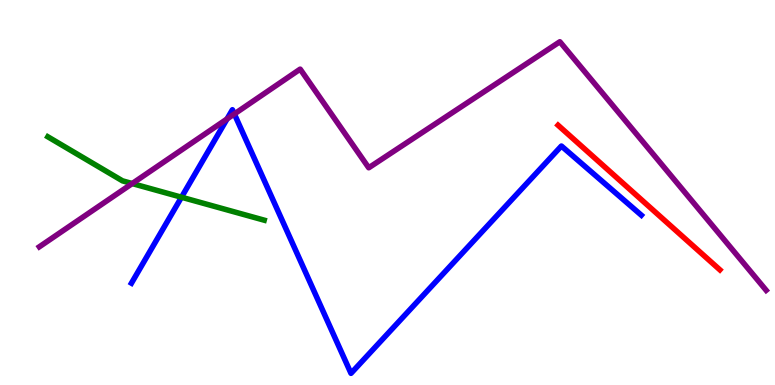[{'lines': ['blue', 'red'], 'intersections': []}, {'lines': ['green', 'red'], 'intersections': []}, {'lines': ['purple', 'red'], 'intersections': []}, {'lines': ['blue', 'green'], 'intersections': [{'x': 2.34, 'y': 4.88}]}, {'lines': ['blue', 'purple'], 'intersections': [{'x': 2.93, 'y': 6.91}, {'x': 3.02, 'y': 7.04}]}, {'lines': ['green', 'purple'], 'intersections': [{'x': 1.71, 'y': 5.23}]}]